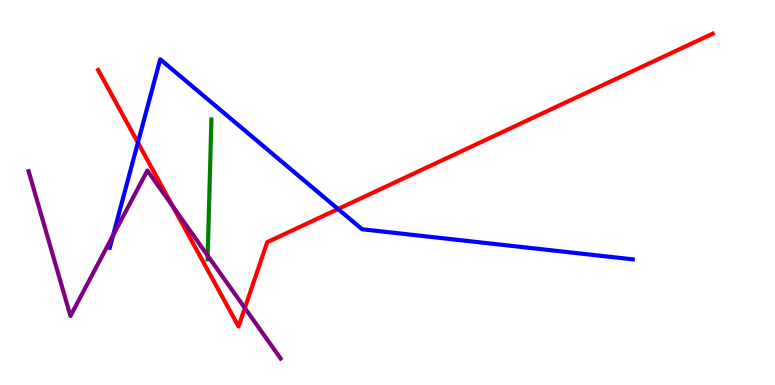[{'lines': ['blue', 'red'], 'intersections': [{'x': 1.78, 'y': 6.3}, {'x': 4.36, 'y': 4.57}]}, {'lines': ['green', 'red'], 'intersections': []}, {'lines': ['purple', 'red'], 'intersections': [{'x': 2.23, 'y': 4.64}, {'x': 3.16, 'y': 2.0}]}, {'lines': ['blue', 'green'], 'intersections': []}, {'lines': ['blue', 'purple'], 'intersections': [{'x': 1.46, 'y': 3.88}]}, {'lines': ['green', 'purple'], 'intersections': [{'x': 2.68, 'y': 3.36}]}]